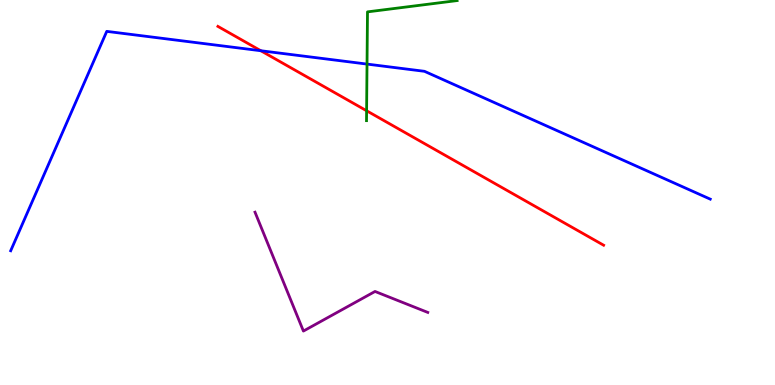[{'lines': ['blue', 'red'], 'intersections': [{'x': 3.37, 'y': 8.68}]}, {'lines': ['green', 'red'], 'intersections': [{'x': 4.73, 'y': 7.12}]}, {'lines': ['purple', 'red'], 'intersections': []}, {'lines': ['blue', 'green'], 'intersections': [{'x': 4.74, 'y': 8.34}]}, {'lines': ['blue', 'purple'], 'intersections': []}, {'lines': ['green', 'purple'], 'intersections': []}]